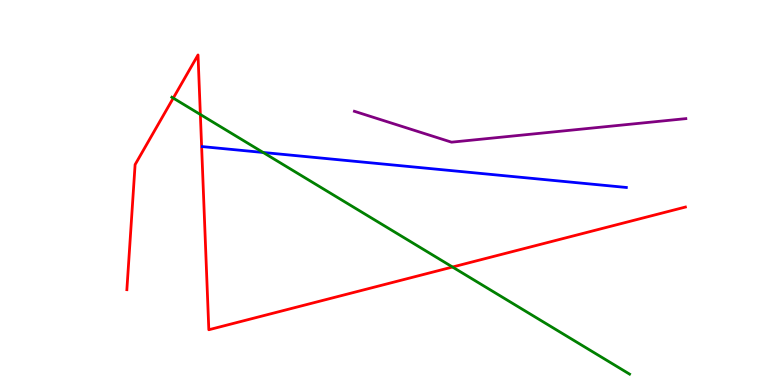[{'lines': ['blue', 'red'], 'intersections': []}, {'lines': ['green', 'red'], 'intersections': [{'x': 2.24, 'y': 7.45}, {'x': 2.59, 'y': 7.03}, {'x': 5.84, 'y': 3.06}]}, {'lines': ['purple', 'red'], 'intersections': []}, {'lines': ['blue', 'green'], 'intersections': [{'x': 3.4, 'y': 6.04}]}, {'lines': ['blue', 'purple'], 'intersections': []}, {'lines': ['green', 'purple'], 'intersections': []}]